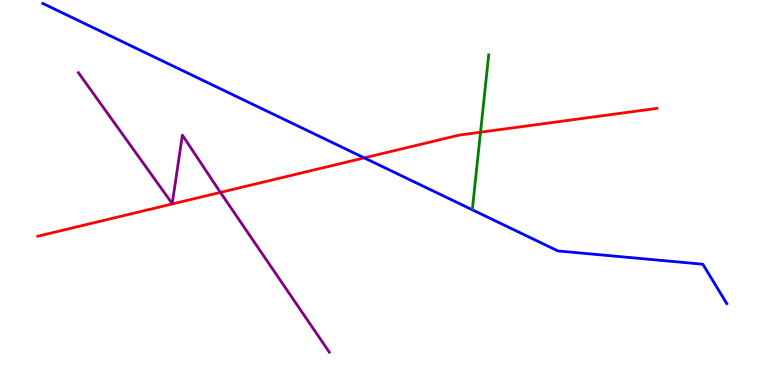[{'lines': ['blue', 'red'], 'intersections': [{'x': 4.7, 'y': 5.9}]}, {'lines': ['green', 'red'], 'intersections': [{'x': 6.2, 'y': 6.57}]}, {'lines': ['purple', 'red'], 'intersections': [{'x': 2.84, 'y': 5.0}]}, {'lines': ['blue', 'green'], 'intersections': []}, {'lines': ['blue', 'purple'], 'intersections': []}, {'lines': ['green', 'purple'], 'intersections': []}]